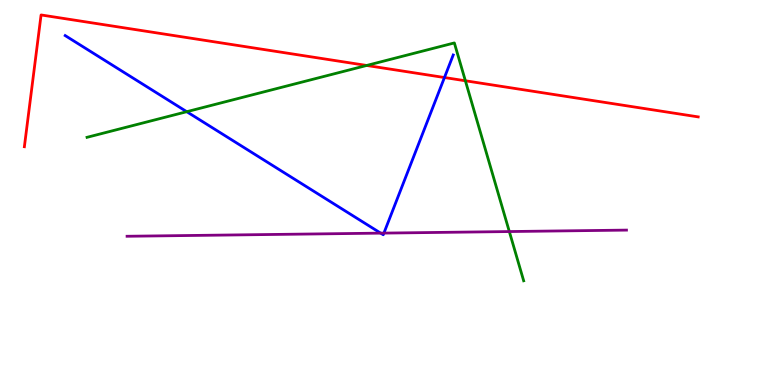[{'lines': ['blue', 'red'], 'intersections': [{'x': 5.73, 'y': 7.99}]}, {'lines': ['green', 'red'], 'intersections': [{'x': 4.73, 'y': 8.3}, {'x': 6.0, 'y': 7.9}]}, {'lines': ['purple', 'red'], 'intersections': []}, {'lines': ['blue', 'green'], 'intersections': [{'x': 2.41, 'y': 7.1}]}, {'lines': ['blue', 'purple'], 'intersections': [{'x': 4.91, 'y': 3.94}, {'x': 4.95, 'y': 3.95}]}, {'lines': ['green', 'purple'], 'intersections': [{'x': 6.57, 'y': 3.99}]}]